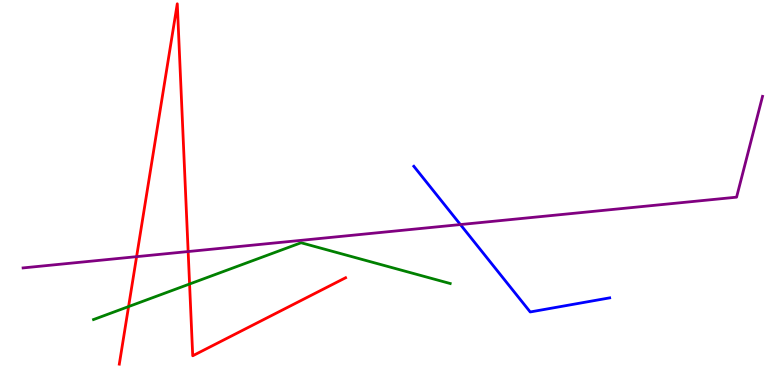[{'lines': ['blue', 'red'], 'intersections': []}, {'lines': ['green', 'red'], 'intersections': [{'x': 1.66, 'y': 2.04}, {'x': 2.45, 'y': 2.62}]}, {'lines': ['purple', 'red'], 'intersections': [{'x': 1.76, 'y': 3.33}, {'x': 2.43, 'y': 3.47}]}, {'lines': ['blue', 'green'], 'intersections': []}, {'lines': ['blue', 'purple'], 'intersections': [{'x': 5.94, 'y': 4.17}]}, {'lines': ['green', 'purple'], 'intersections': []}]